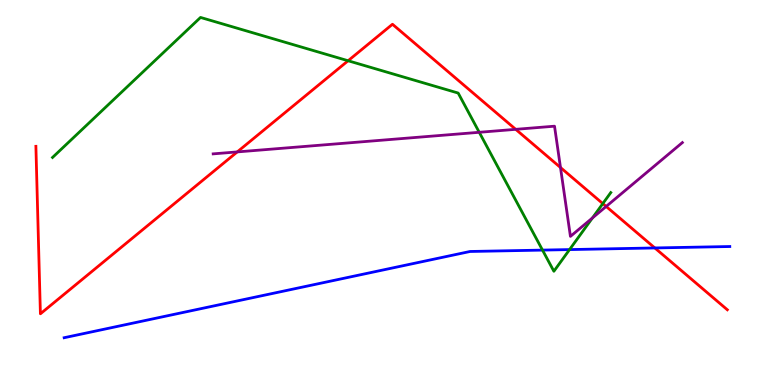[{'lines': ['blue', 'red'], 'intersections': [{'x': 8.45, 'y': 3.56}]}, {'lines': ['green', 'red'], 'intersections': [{'x': 4.49, 'y': 8.42}, {'x': 7.78, 'y': 4.71}]}, {'lines': ['purple', 'red'], 'intersections': [{'x': 3.06, 'y': 6.05}, {'x': 6.65, 'y': 6.64}, {'x': 7.23, 'y': 5.65}, {'x': 7.82, 'y': 4.64}]}, {'lines': ['blue', 'green'], 'intersections': [{'x': 7.0, 'y': 3.5}, {'x': 7.35, 'y': 3.52}]}, {'lines': ['blue', 'purple'], 'intersections': []}, {'lines': ['green', 'purple'], 'intersections': [{'x': 6.18, 'y': 6.56}, {'x': 7.64, 'y': 4.34}]}]